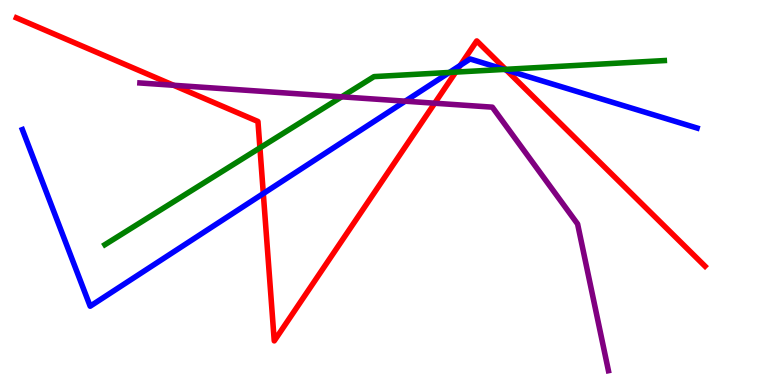[{'lines': ['blue', 'red'], 'intersections': [{'x': 3.4, 'y': 4.97}, {'x': 5.94, 'y': 8.3}, {'x': 6.53, 'y': 8.18}]}, {'lines': ['green', 'red'], 'intersections': [{'x': 3.35, 'y': 6.16}, {'x': 5.88, 'y': 8.13}, {'x': 6.52, 'y': 8.2}]}, {'lines': ['purple', 'red'], 'intersections': [{'x': 2.24, 'y': 7.79}, {'x': 5.61, 'y': 7.32}]}, {'lines': ['blue', 'green'], 'intersections': [{'x': 5.8, 'y': 8.12}, {'x': 6.51, 'y': 8.2}]}, {'lines': ['blue', 'purple'], 'intersections': [{'x': 5.23, 'y': 7.37}]}, {'lines': ['green', 'purple'], 'intersections': [{'x': 4.41, 'y': 7.49}]}]